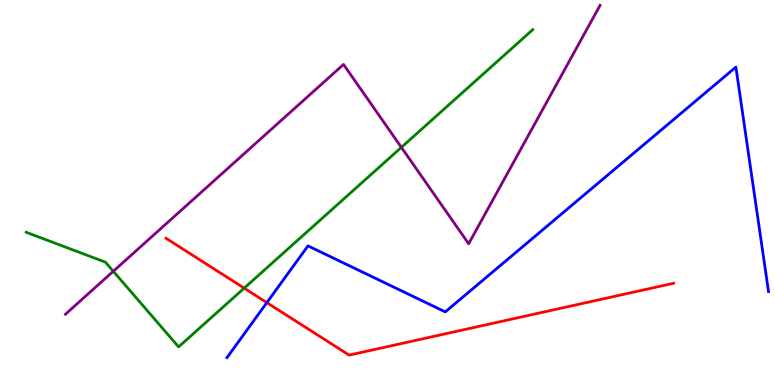[{'lines': ['blue', 'red'], 'intersections': [{'x': 3.44, 'y': 2.14}]}, {'lines': ['green', 'red'], 'intersections': [{'x': 3.15, 'y': 2.52}]}, {'lines': ['purple', 'red'], 'intersections': []}, {'lines': ['blue', 'green'], 'intersections': []}, {'lines': ['blue', 'purple'], 'intersections': []}, {'lines': ['green', 'purple'], 'intersections': [{'x': 1.46, 'y': 2.95}, {'x': 5.18, 'y': 6.17}]}]